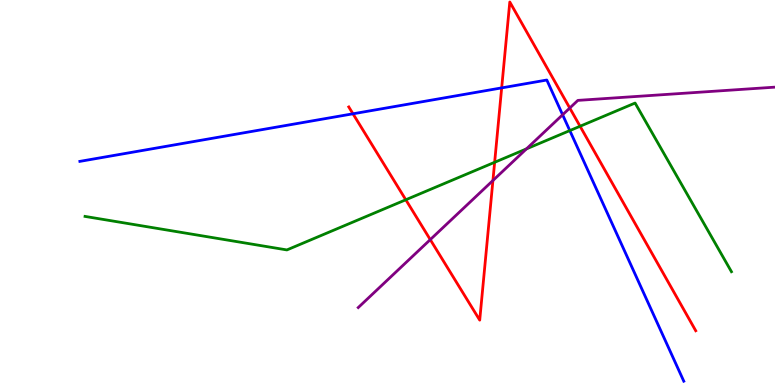[{'lines': ['blue', 'red'], 'intersections': [{'x': 4.55, 'y': 7.04}, {'x': 6.47, 'y': 7.72}]}, {'lines': ['green', 'red'], 'intersections': [{'x': 5.24, 'y': 4.81}, {'x': 6.38, 'y': 5.78}, {'x': 7.48, 'y': 6.72}]}, {'lines': ['purple', 'red'], 'intersections': [{'x': 5.55, 'y': 3.78}, {'x': 6.36, 'y': 5.31}, {'x': 7.35, 'y': 7.19}]}, {'lines': ['blue', 'green'], 'intersections': [{'x': 7.35, 'y': 6.61}]}, {'lines': ['blue', 'purple'], 'intersections': [{'x': 7.26, 'y': 7.02}]}, {'lines': ['green', 'purple'], 'intersections': [{'x': 6.79, 'y': 6.13}]}]